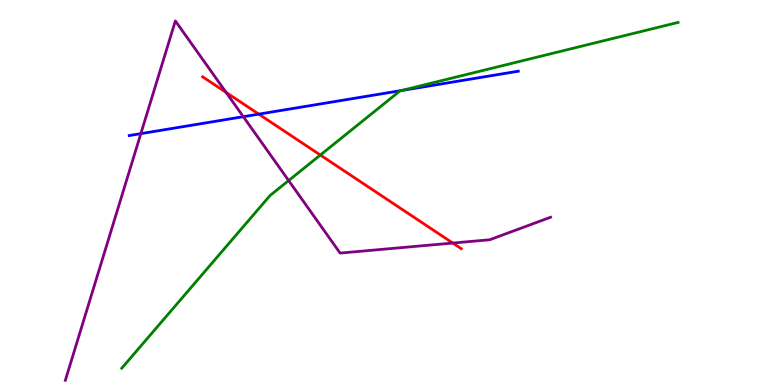[{'lines': ['blue', 'red'], 'intersections': [{'x': 3.34, 'y': 7.04}]}, {'lines': ['green', 'red'], 'intersections': [{'x': 4.13, 'y': 5.97}]}, {'lines': ['purple', 'red'], 'intersections': [{'x': 2.92, 'y': 7.6}, {'x': 5.84, 'y': 3.69}]}, {'lines': ['blue', 'green'], 'intersections': [{'x': 5.18, 'y': 7.65}]}, {'lines': ['blue', 'purple'], 'intersections': [{'x': 1.82, 'y': 6.53}, {'x': 3.14, 'y': 6.97}]}, {'lines': ['green', 'purple'], 'intersections': [{'x': 3.72, 'y': 5.31}]}]